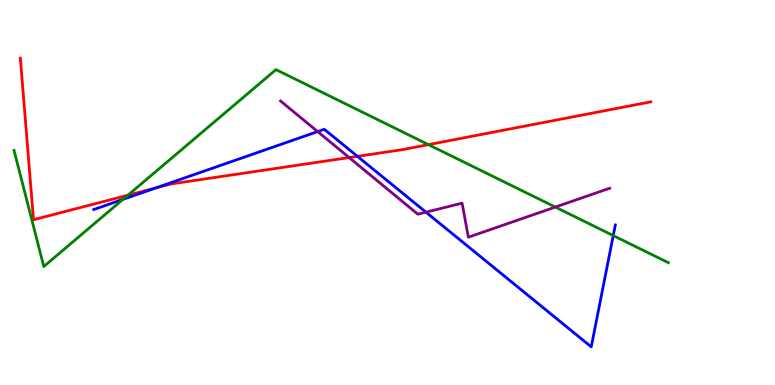[{'lines': ['blue', 'red'], 'intersections': [{'x': 2.0, 'y': 5.11}, {'x': 4.61, 'y': 5.94}]}, {'lines': ['green', 'red'], 'intersections': [{'x': 1.65, 'y': 4.93}, {'x': 5.53, 'y': 6.24}]}, {'lines': ['purple', 'red'], 'intersections': [{'x': 4.51, 'y': 5.91}]}, {'lines': ['blue', 'green'], 'intersections': [{'x': 1.59, 'y': 4.82}, {'x': 7.91, 'y': 3.88}]}, {'lines': ['blue', 'purple'], 'intersections': [{'x': 4.1, 'y': 6.58}, {'x': 5.5, 'y': 4.49}]}, {'lines': ['green', 'purple'], 'intersections': [{'x': 7.17, 'y': 4.62}]}]